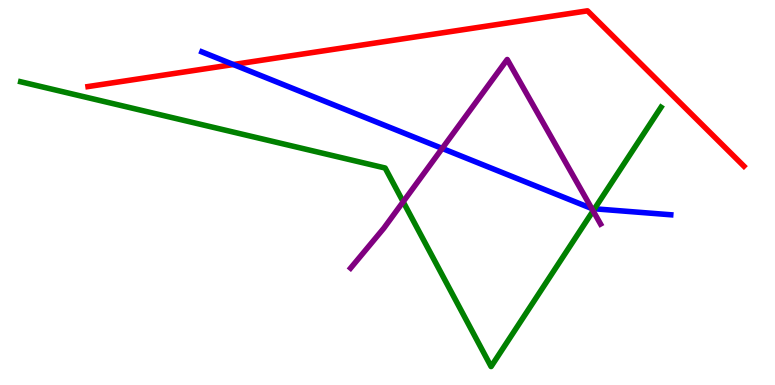[{'lines': ['blue', 'red'], 'intersections': [{'x': 3.01, 'y': 8.32}]}, {'lines': ['green', 'red'], 'intersections': []}, {'lines': ['purple', 'red'], 'intersections': []}, {'lines': ['blue', 'green'], 'intersections': [{'x': 7.67, 'y': 4.58}]}, {'lines': ['blue', 'purple'], 'intersections': [{'x': 5.71, 'y': 6.15}, {'x': 7.64, 'y': 4.58}]}, {'lines': ['green', 'purple'], 'intersections': [{'x': 5.2, 'y': 4.76}, {'x': 7.65, 'y': 4.52}]}]